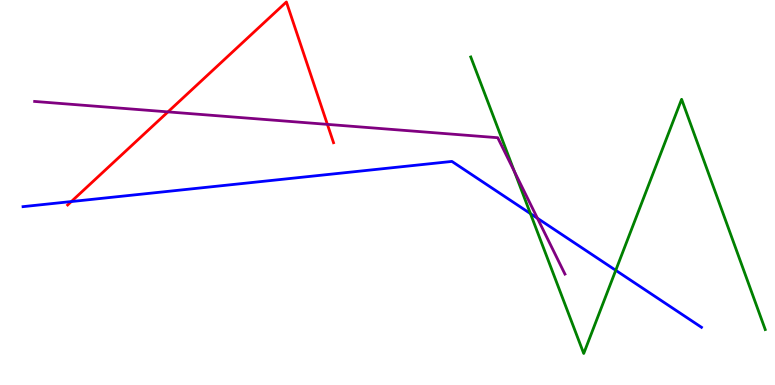[{'lines': ['blue', 'red'], 'intersections': [{'x': 0.92, 'y': 4.76}]}, {'lines': ['green', 'red'], 'intersections': []}, {'lines': ['purple', 'red'], 'intersections': [{'x': 2.17, 'y': 7.09}, {'x': 4.22, 'y': 6.77}]}, {'lines': ['blue', 'green'], 'intersections': [{'x': 6.84, 'y': 4.45}, {'x': 7.95, 'y': 2.98}]}, {'lines': ['blue', 'purple'], 'intersections': [{'x': 6.93, 'y': 4.33}]}, {'lines': ['green', 'purple'], 'intersections': [{'x': 6.64, 'y': 5.54}]}]